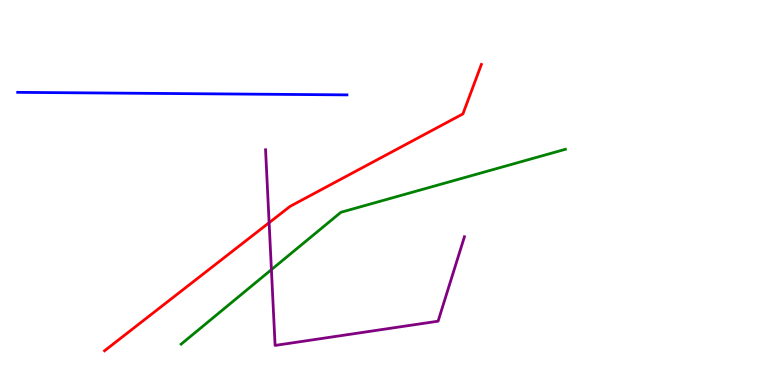[{'lines': ['blue', 'red'], 'intersections': []}, {'lines': ['green', 'red'], 'intersections': []}, {'lines': ['purple', 'red'], 'intersections': [{'x': 3.47, 'y': 4.22}]}, {'lines': ['blue', 'green'], 'intersections': []}, {'lines': ['blue', 'purple'], 'intersections': []}, {'lines': ['green', 'purple'], 'intersections': [{'x': 3.5, 'y': 3.0}]}]